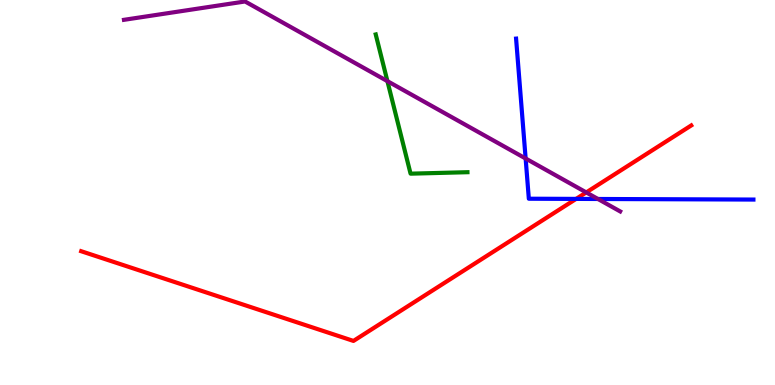[{'lines': ['blue', 'red'], 'intersections': [{'x': 7.43, 'y': 4.83}]}, {'lines': ['green', 'red'], 'intersections': []}, {'lines': ['purple', 'red'], 'intersections': [{'x': 7.56, 'y': 5.0}]}, {'lines': ['blue', 'green'], 'intersections': []}, {'lines': ['blue', 'purple'], 'intersections': [{'x': 6.78, 'y': 5.88}, {'x': 7.72, 'y': 4.83}]}, {'lines': ['green', 'purple'], 'intersections': [{'x': 5.0, 'y': 7.89}]}]